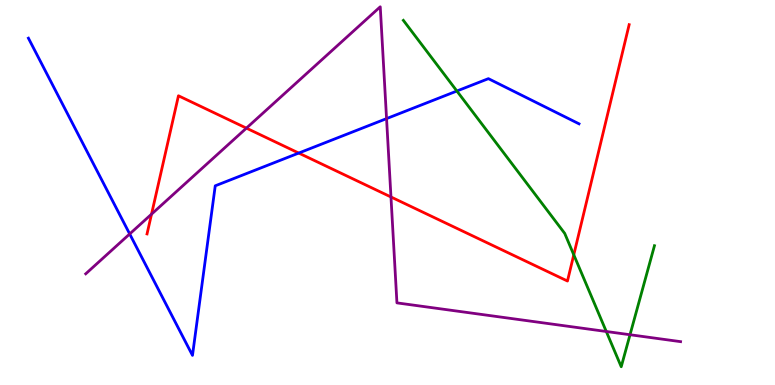[{'lines': ['blue', 'red'], 'intersections': [{'x': 3.85, 'y': 6.02}]}, {'lines': ['green', 'red'], 'intersections': [{'x': 7.4, 'y': 3.38}]}, {'lines': ['purple', 'red'], 'intersections': [{'x': 1.96, 'y': 4.44}, {'x': 3.18, 'y': 6.67}, {'x': 5.04, 'y': 4.88}]}, {'lines': ['blue', 'green'], 'intersections': [{'x': 5.9, 'y': 7.64}]}, {'lines': ['blue', 'purple'], 'intersections': [{'x': 1.67, 'y': 3.92}, {'x': 4.99, 'y': 6.92}]}, {'lines': ['green', 'purple'], 'intersections': [{'x': 7.82, 'y': 1.39}, {'x': 8.13, 'y': 1.31}]}]